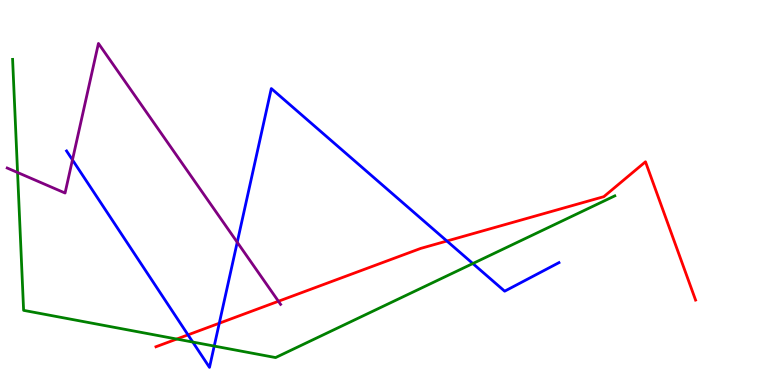[{'lines': ['blue', 'red'], 'intersections': [{'x': 2.43, 'y': 1.3}, {'x': 2.83, 'y': 1.6}, {'x': 5.77, 'y': 3.74}]}, {'lines': ['green', 'red'], 'intersections': [{'x': 2.28, 'y': 1.19}]}, {'lines': ['purple', 'red'], 'intersections': [{'x': 3.59, 'y': 2.17}]}, {'lines': ['blue', 'green'], 'intersections': [{'x': 2.49, 'y': 1.12}, {'x': 2.76, 'y': 1.01}, {'x': 6.1, 'y': 3.15}]}, {'lines': ['blue', 'purple'], 'intersections': [{'x': 0.935, 'y': 5.85}, {'x': 3.06, 'y': 3.71}]}, {'lines': ['green', 'purple'], 'intersections': [{'x': 0.227, 'y': 5.52}]}]